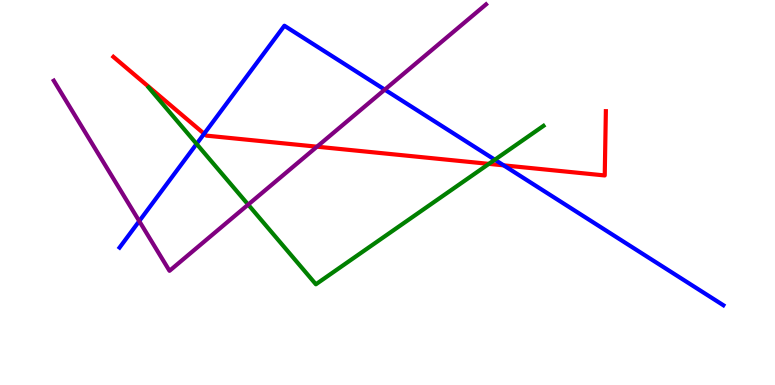[{'lines': ['blue', 'red'], 'intersections': [{'x': 2.63, 'y': 6.53}, {'x': 6.5, 'y': 5.71}]}, {'lines': ['green', 'red'], 'intersections': [{'x': 6.31, 'y': 5.74}]}, {'lines': ['purple', 'red'], 'intersections': [{'x': 4.09, 'y': 6.19}]}, {'lines': ['blue', 'green'], 'intersections': [{'x': 2.54, 'y': 6.26}, {'x': 6.38, 'y': 5.85}]}, {'lines': ['blue', 'purple'], 'intersections': [{'x': 1.8, 'y': 4.26}, {'x': 4.96, 'y': 7.67}]}, {'lines': ['green', 'purple'], 'intersections': [{'x': 3.2, 'y': 4.69}]}]